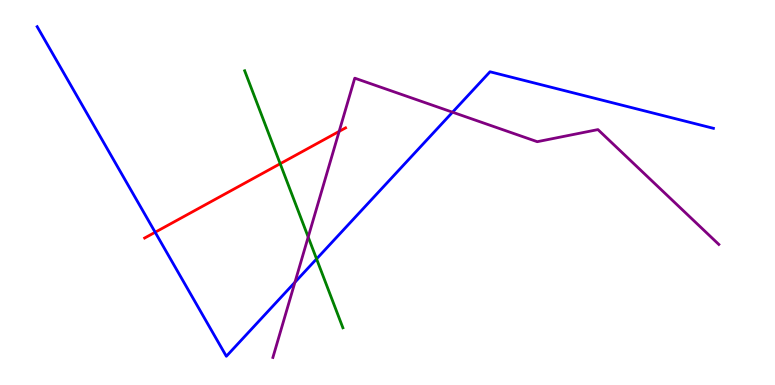[{'lines': ['blue', 'red'], 'intersections': [{'x': 2.0, 'y': 3.97}]}, {'lines': ['green', 'red'], 'intersections': [{'x': 3.62, 'y': 5.75}]}, {'lines': ['purple', 'red'], 'intersections': [{'x': 4.38, 'y': 6.59}]}, {'lines': ['blue', 'green'], 'intersections': [{'x': 4.08, 'y': 3.27}]}, {'lines': ['blue', 'purple'], 'intersections': [{'x': 3.81, 'y': 2.67}, {'x': 5.84, 'y': 7.09}]}, {'lines': ['green', 'purple'], 'intersections': [{'x': 3.98, 'y': 3.84}]}]